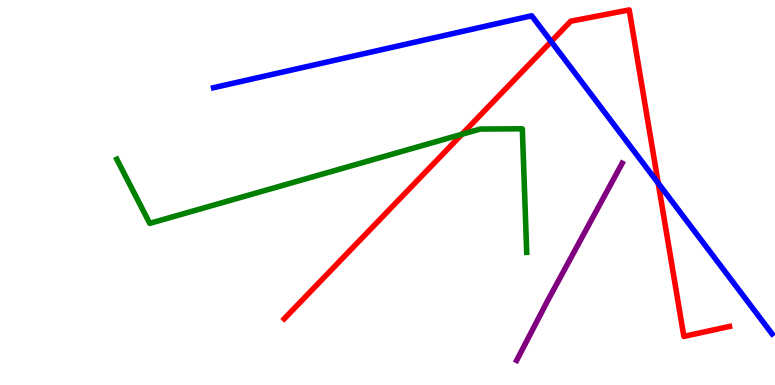[{'lines': ['blue', 'red'], 'intersections': [{'x': 7.11, 'y': 8.92}, {'x': 8.49, 'y': 5.24}]}, {'lines': ['green', 'red'], 'intersections': [{'x': 5.96, 'y': 6.51}]}, {'lines': ['purple', 'red'], 'intersections': []}, {'lines': ['blue', 'green'], 'intersections': []}, {'lines': ['blue', 'purple'], 'intersections': []}, {'lines': ['green', 'purple'], 'intersections': []}]